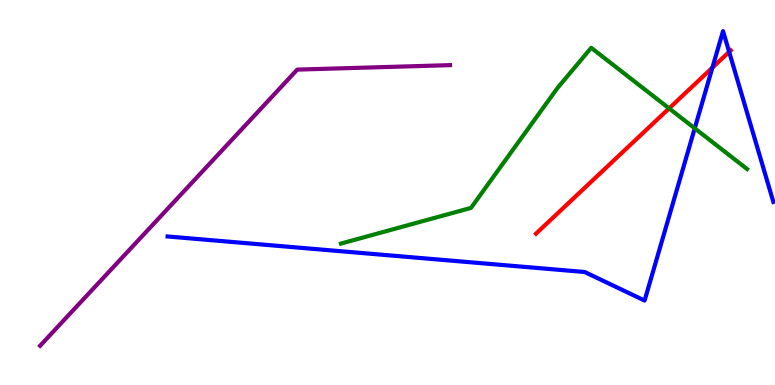[{'lines': ['blue', 'red'], 'intersections': [{'x': 9.19, 'y': 8.24}, {'x': 9.41, 'y': 8.65}]}, {'lines': ['green', 'red'], 'intersections': [{'x': 8.63, 'y': 7.18}]}, {'lines': ['purple', 'red'], 'intersections': []}, {'lines': ['blue', 'green'], 'intersections': [{'x': 8.96, 'y': 6.67}]}, {'lines': ['blue', 'purple'], 'intersections': []}, {'lines': ['green', 'purple'], 'intersections': []}]